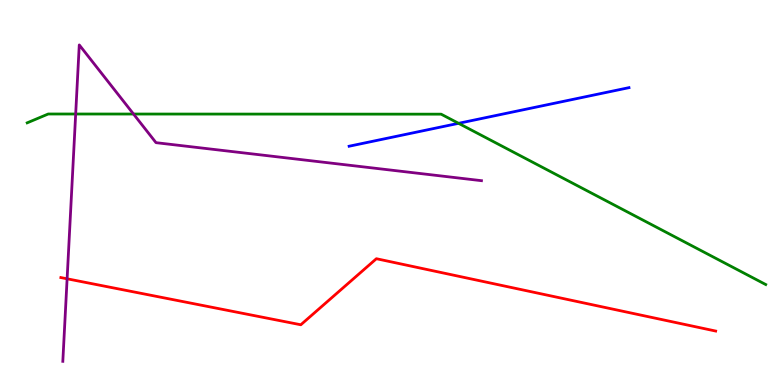[{'lines': ['blue', 'red'], 'intersections': []}, {'lines': ['green', 'red'], 'intersections': []}, {'lines': ['purple', 'red'], 'intersections': [{'x': 0.866, 'y': 2.76}]}, {'lines': ['blue', 'green'], 'intersections': [{'x': 5.92, 'y': 6.8}]}, {'lines': ['blue', 'purple'], 'intersections': []}, {'lines': ['green', 'purple'], 'intersections': [{'x': 0.976, 'y': 7.04}, {'x': 1.72, 'y': 7.04}]}]